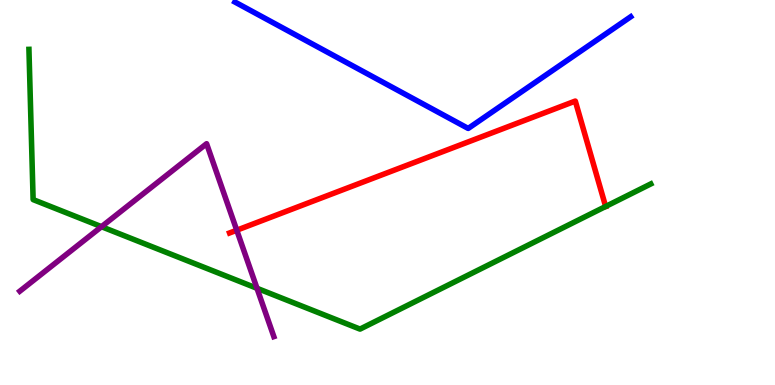[{'lines': ['blue', 'red'], 'intersections': []}, {'lines': ['green', 'red'], 'intersections': [{'x': 7.81, 'y': 4.64}]}, {'lines': ['purple', 'red'], 'intersections': [{'x': 3.05, 'y': 4.02}]}, {'lines': ['blue', 'green'], 'intersections': []}, {'lines': ['blue', 'purple'], 'intersections': []}, {'lines': ['green', 'purple'], 'intersections': [{'x': 1.31, 'y': 4.11}, {'x': 3.32, 'y': 2.51}]}]